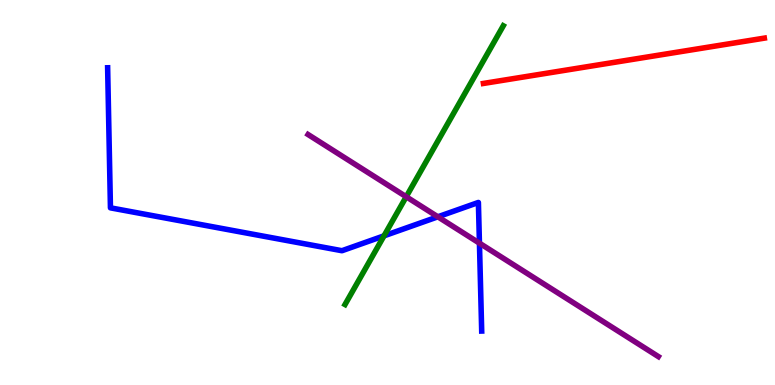[{'lines': ['blue', 'red'], 'intersections': []}, {'lines': ['green', 'red'], 'intersections': []}, {'lines': ['purple', 'red'], 'intersections': []}, {'lines': ['blue', 'green'], 'intersections': [{'x': 4.96, 'y': 3.87}]}, {'lines': ['blue', 'purple'], 'intersections': [{'x': 5.65, 'y': 4.37}, {'x': 6.19, 'y': 3.68}]}, {'lines': ['green', 'purple'], 'intersections': [{'x': 5.24, 'y': 4.89}]}]